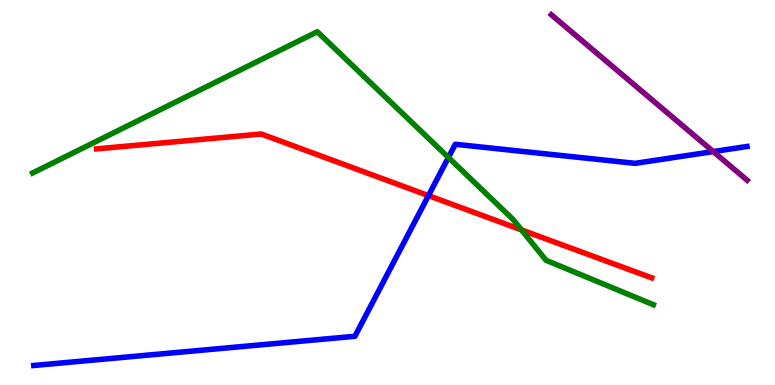[{'lines': ['blue', 'red'], 'intersections': [{'x': 5.53, 'y': 4.92}]}, {'lines': ['green', 'red'], 'intersections': [{'x': 6.73, 'y': 4.03}]}, {'lines': ['purple', 'red'], 'intersections': []}, {'lines': ['blue', 'green'], 'intersections': [{'x': 5.79, 'y': 5.91}]}, {'lines': ['blue', 'purple'], 'intersections': [{'x': 9.2, 'y': 6.06}]}, {'lines': ['green', 'purple'], 'intersections': []}]